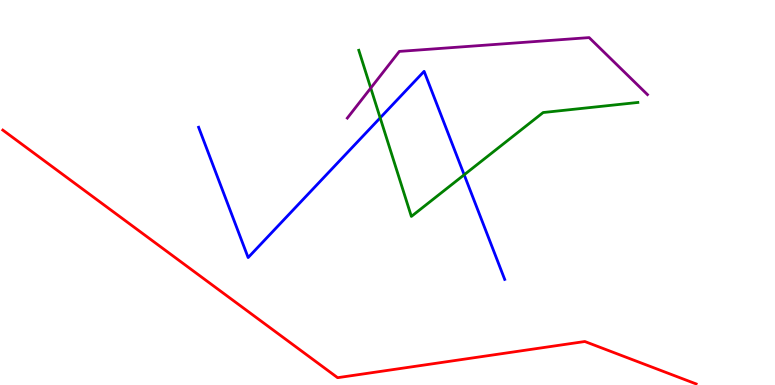[{'lines': ['blue', 'red'], 'intersections': []}, {'lines': ['green', 'red'], 'intersections': []}, {'lines': ['purple', 'red'], 'intersections': []}, {'lines': ['blue', 'green'], 'intersections': [{'x': 4.91, 'y': 6.94}, {'x': 5.99, 'y': 5.46}]}, {'lines': ['blue', 'purple'], 'intersections': []}, {'lines': ['green', 'purple'], 'intersections': [{'x': 4.78, 'y': 7.71}]}]